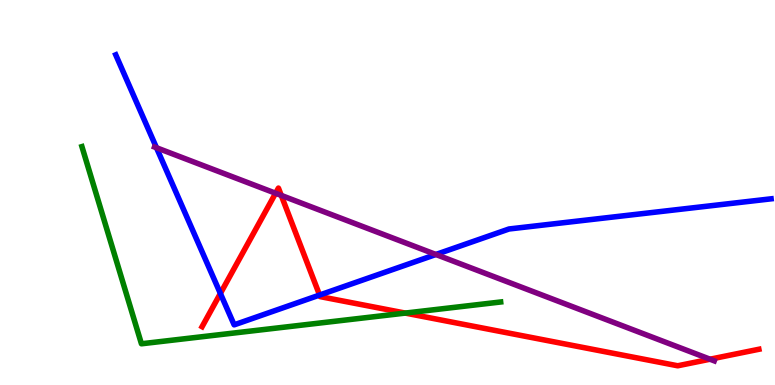[{'lines': ['blue', 'red'], 'intersections': [{'x': 2.84, 'y': 2.38}, {'x': 4.12, 'y': 2.34}]}, {'lines': ['green', 'red'], 'intersections': [{'x': 5.23, 'y': 1.87}]}, {'lines': ['purple', 'red'], 'intersections': [{'x': 3.56, 'y': 4.98}, {'x': 3.63, 'y': 4.92}, {'x': 9.16, 'y': 0.67}]}, {'lines': ['blue', 'green'], 'intersections': []}, {'lines': ['blue', 'purple'], 'intersections': [{'x': 2.02, 'y': 6.16}, {'x': 5.62, 'y': 3.39}]}, {'lines': ['green', 'purple'], 'intersections': []}]